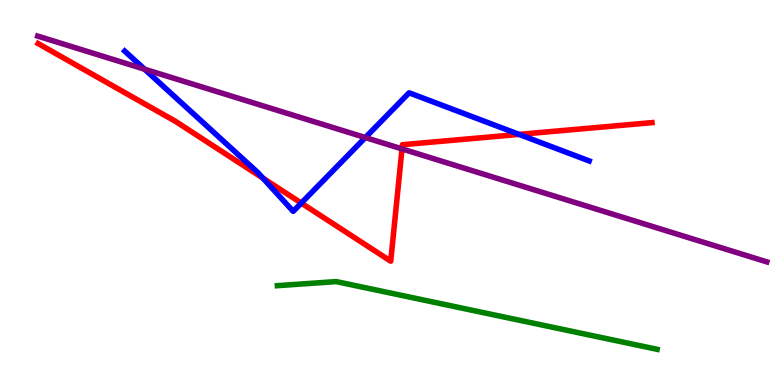[{'lines': ['blue', 'red'], 'intersections': [{'x': 3.39, 'y': 5.37}, {'x': 3.89, 'y': 4.73}, {'x': 6.7, 'y': 6.51}]}, {'lines': ['green', 'red'], 'intersections': []}, {'lines': ['purple', 'red'], 'intersections': [{'x': 5.19, 'y': 6.13}]}, {'lines': ['blue', 'green'], 'intersections': []}, {'lines': ['blue', 'purple'], 'intersections': [{'x': 1.86, 'y': 8.2}, {'x': 4.71, 'y': 6.43}]}, {'lines': ['green', 'purple'], 'intersections': []}]